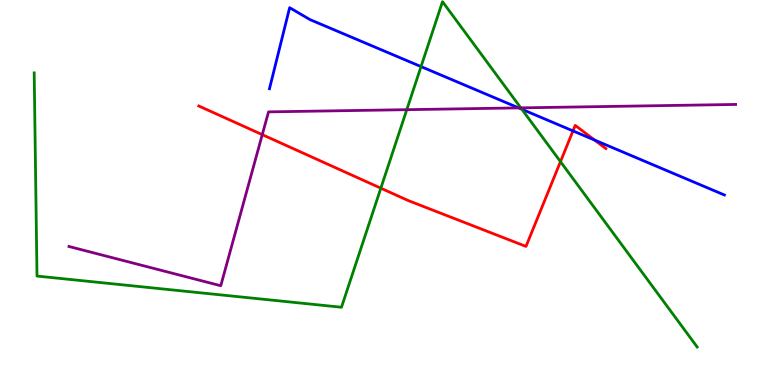[{'lines': ['blue', 'red'], 'intersections': [{'x': 7.39, 'y': 6.6}, {'x': 7.67, 'y': 6.36}]}, {'lines': ['green', 'red'], 'intersections': [{'x': 4.91, 'y': 5.11}, {'x': 7.23, 'y': 5.8}]}, {'lines': ['purple', 'red'], 'intersections': [{'x': 3.38, 'y': 6.5}]}, {'lines': ['blue', 'green'], 'intersections': [{'x': 5.43, 'y': 8.27}, {'x': 6.73, 'y': 7.16}]}, {'lines': ['blue', 'purple'], 'intersections': [{'x': 6.69, 'y': 7.2}]}, {'lines': ['green', 'purple'], 'intersections': [{'x': 5.25, 'y': 7.15}, {'x': 6.72, 'y': 7.2}]}]